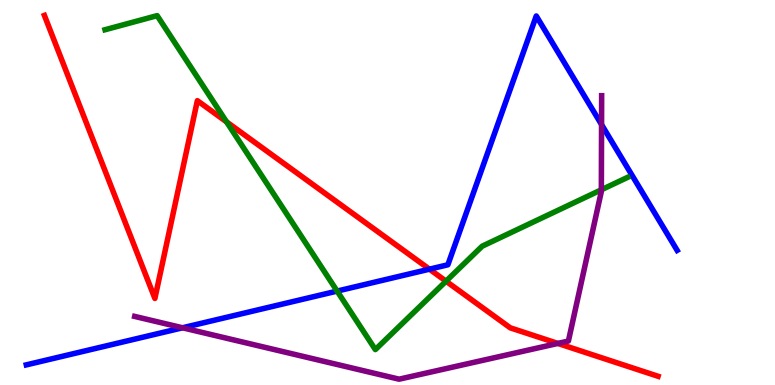[{'lines': ['blue', 'red'], 'intersections': [{'x': 5.54, 'y': 3.01}]}, {'lines': ['green', 'red'], 'intersections': [{'x': 2.92, 'y': 6.83}, {'x': 5.76, 'y': 2.7}]}, {'lines': ['purple', 'red'], 'intersections': [{'x': 7.2, 'y': 1.08}]}, {'lines': ['blue', 'green'], 'intersections': [{'x': 4.35, 'y': 2.44}]}, {'lines': ['blue', 'purple'], 'intersections': [{'x': 2.36, 'y': 1.49}, {'x': 7.76, 'y': 6.76}]}, {'lines': ['green', 'purple'], 'intersections': [{'x': 7.76, 'y': 5.07}]}]